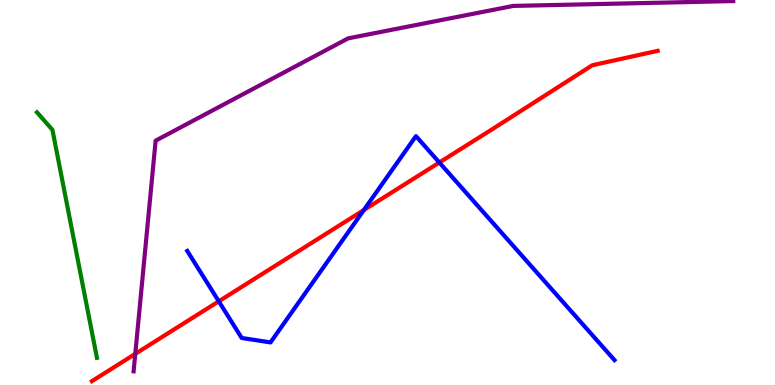[{'lines': ['blue', 'red'], 'intersections': [{'x': 2.82, 'y': 2.17}, {'x': 4.69, 'y': 4.54}, {'x': 5.67, 'y': 5.78}]}, {'lines': ['green', 'red'], 'intersections': []}, {'lines': ['purple', 'red'], 'intersections': [{'x': 1.75, 'y': 0.809}]}, {'lines': ['blue', 'green'], 'intersections': []}, {'lines': ['blue', 'purple'], 'intersections': []}, {'lines': ['green', 'purple'], 'intersections': []}]